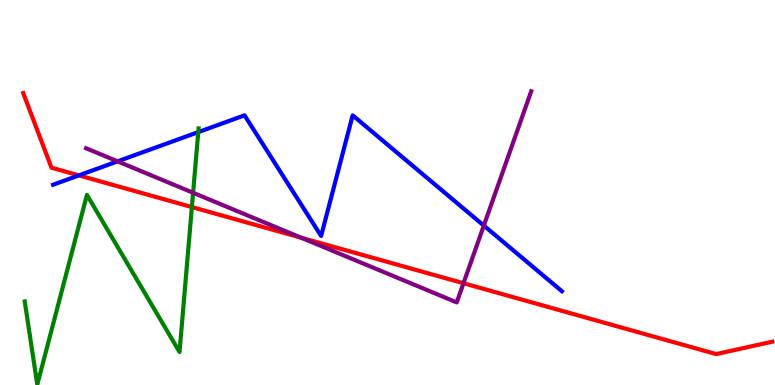[{'lines': ['blue', 'red'], 'intersections': [{'x': 1.02, 'y': 5.44}]}, {'lines': ['green', 'red'], 'intersections': [{'x': 2.48, 'y': 4.62}]}, {'lines': ['purple', 'red'], 'intersections': [{'x': 3.89, 'y': 3.82}, {'x': 5.98, 'y': 2.64}]}, {'lines': ['blue', 'green'], 'intersections': [{'x': 2.56, 'y': 6.57}]}, {'lines': ['blue', 'purple'], 'intersections': [{'x': 1.52, 'y': 5.81}, {'x': 6.24, 'y': 4.14}]}, {'lines': ['green', 'purple'], 'intersections': [{'x': 2.49, 'y': 4.99}]}]